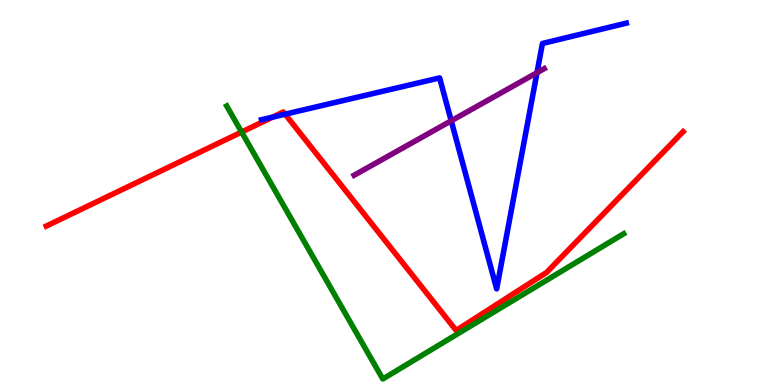[{'lines': ['blue', 'red'], 'intersections': [{'x': 3.52, 'y': 6.96}, {'x': 3.68, 'y': 7.03}]}, {'lines': ['green', 'red'], 'intersections': [{'x': 3.12, 'y': 6.57}]}, {'lines': ['purple', 'red'], 'intersections': []}, {'lines': ['blue', 'green'], 'intersections': []}, {'lines': ['blue', 'purple'], 'intersections': [{'x': 5.82, 'y': 6.86}, {'x': 6.93, 'y': 8.11}]}, {'lines': ['green', 'purple'], 'intersections': []}]